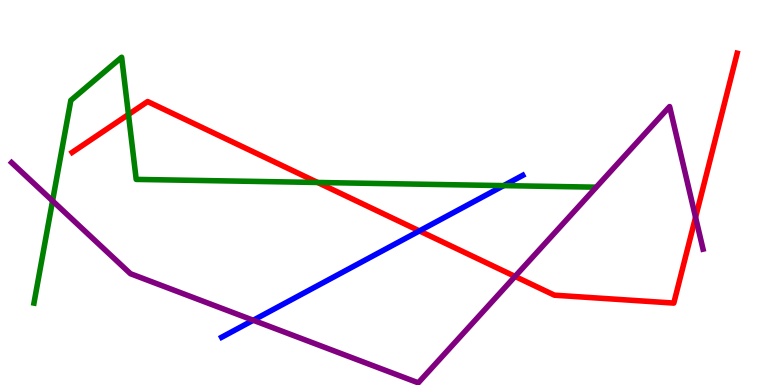[{'lines': ['blue', 'red'], 'intersections': [{'x': 5.41, 'y': 4.0}]}, {'lines': ['green', 'red'], 'intersections': [{'x': 1.66, 'y': 7.03}, {'x': 4.1, 'y': 5.26}]}, {'lines': ['purple', 'red'], 'intersections': [{'x': 6.65, 'y': 2.82}, {'x': 8.98, 'y': 4.36}]}, {'lines': ['blue', 'green'], 'intersections': [{'x': 6.5, 'y': 5.18}]}, {'lines': ['blue', 'purple'], 'intersections': [{'x': 3.27, 'y': 1.68}]}, {'lines': ['green', 'purple'], 'intersections': [{'x': 0.678, 'y': 4.78}]}]